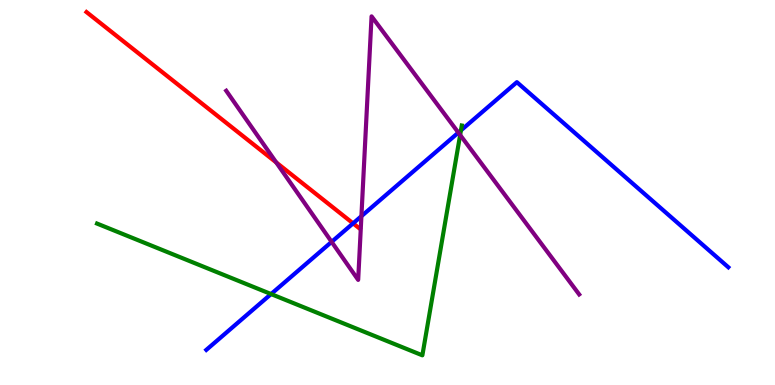[{'lines': ['blue', 'red'], 'intersections': [{'x': 4.56, 'y': 4.2}]}, {'lines': ['green', 'red'], 'intersections': []}, {'lines': ['purple', 'red'], 'intersections': [{'x': 3.56, 'y': 5.78}]}, {'lines': ['blue', 'green'], 'intersections': [{'x': 3.5, 'y': 2.36}, {'x': 5.95, 'y': 6.61}]}, {'lines': ['blue', 'purple'], 'intersections': [{'x': 4.28, 'y': 3.72}, {'x': 4.66, 'y': 4.38}, {'x': 5.91, 'y': 6.56}]}, {'lines': ['green', 'purple'], 'intersections': [{'x': 5.94, 'y': 6.49}]}]